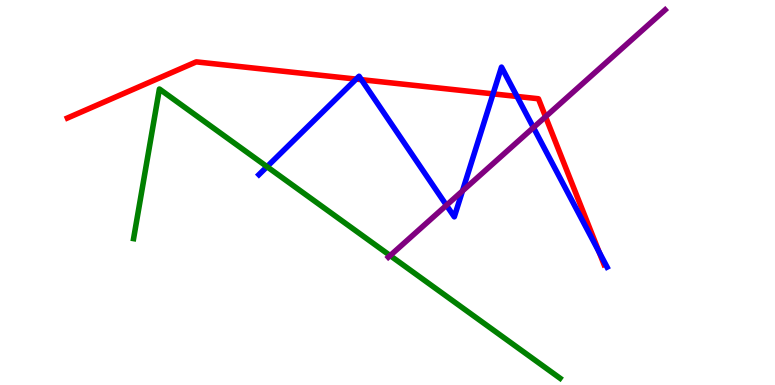[{'lines': ['blue', 'red'], 'intersections': [{'x': 4.6, 'y': 7.95}, {'x': 4.66, 'y': 7.93}, {'x': 6.36, 'y': 7.56}, {'x': 6.67, 'y': 7.49}, {'x': 7.73, 'y': 3.46}]}, {'lines': ['green', 'red'], 'intersections': []}, {'lines': ['purple', 'red'], 'intersections': [{'x': 7.04, 'y': 6.97}]}, {'lines': ['blue', 'green'], 'intersections': [{'x': 3.45, 'y': 5.67}]}, {'lines': ['blue', 'purple'], 'intersections': [{'x': 5.76, 'y': 4.67}, {'x': 5.97, 'y': 5.04}, {'x': 6.88, 'y': 6.69}]}, {'lines': ['green', 'purple'], 'intersections': [{'x': 5.03, 'y': 3.36}]}]